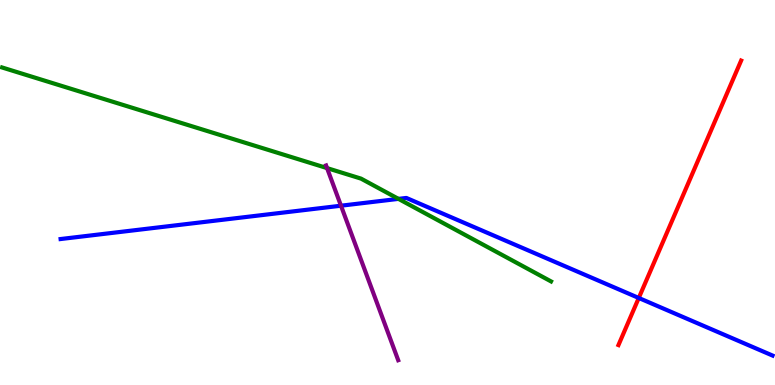[{'lines': ['blue', 'red'], 'intersections': [{'x': 8.24, 'y': 2.26}]}, {'lines': ['green', 'red'], 'intersections': []}, {'lines': ['purple', 'red'], 'intersections': []}, {'lines': ['blue', 'green'], 'intersections': [{'x': 5.14, 'y': 4.83}]}, {'lines': ['blue', 'purple'], 'intersections': [{'x': 4.4, 'y': 4.66}]}, {'lines': ['green', 'purple'], 'intersections': [{'x': 4.22, 'y': 5.63}]}]